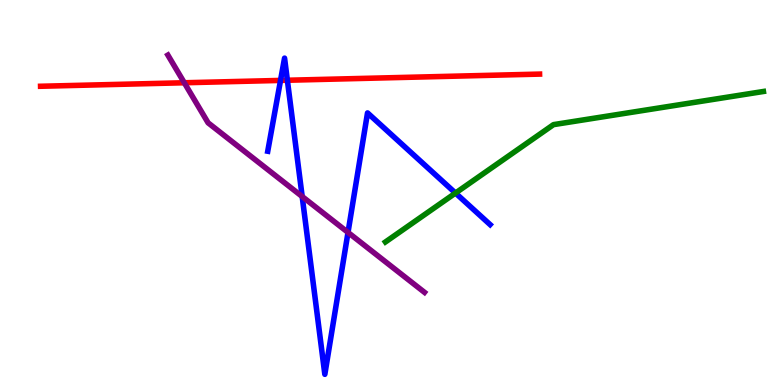[{'lines': ['blue', 'red'], 'intersections': [{'x': 3.62, 'y': 7.91}, {'x': 3.71, 'y': 7.92}]}, {'lines': ['green', 'red'], 'intersections': []}, {'lines': ['purple', 'red'], 'intersections': [{'x': 2.38, 'y': 7.85}]}, {'lines': ['blue', 'green'], 'intersections': [{'x': 5.88, 'y': 4.99}]}, {'lines': ['blue', 'purple'], 'intersections': [{'x': 3.9, 'y': 4.9}, {'x': 4.49, 'y': 3.96}]}, {'lines': ['green', 'purple'], 'intersections': []}]